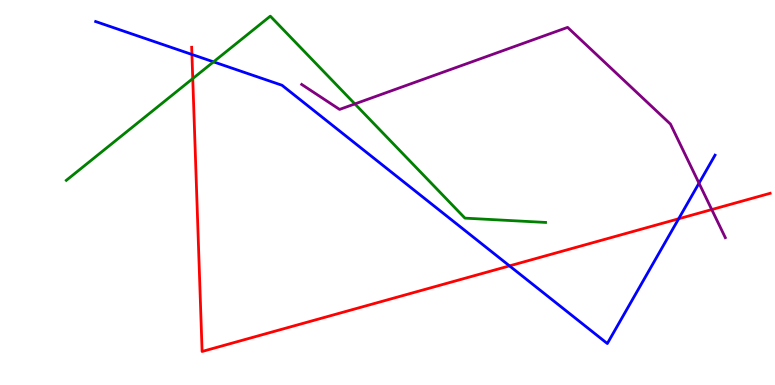[{'lines': ['blue', 'red'], 'intersections': [{'x': 2.48, 'y': 8.59}, {'x': 6.57, 'y': 3.09}, {'x': 8.76, 'y': 4.32}]}, {'lines': ['green', 'red'], 'intersections': [{'x': 2.49, 'y': 7.96}]}, {'lines': ['purple', 'red'], 'intersections': [{'x': 9.18, 'y': 4.56}]}, {'lines': ['blue', 'green'], 'intersections': [{'x': 2.76, 'y': 8.39}]}, {'lines': ['blue', 'purple'], 'intersections': [{'x': 9.02, 'y': 5.24}]}, {'lines': ['green', 'purple'], 'intersections': [{'x': 4.58, 'y': 7.3}]}]